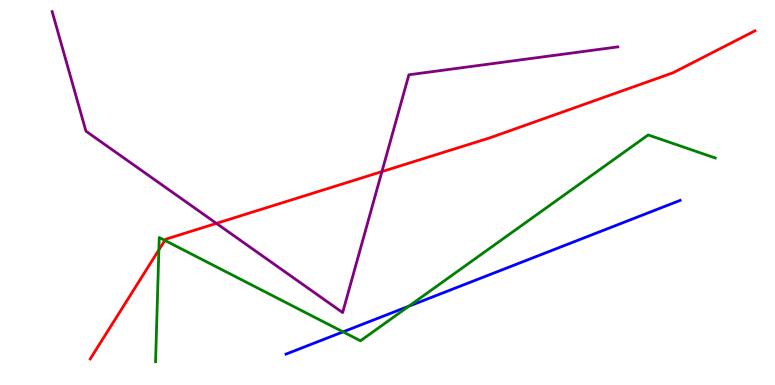[{'lines': ['blue', 'red'], 'intersections': []}, {'lines': ['green', 'red'], 'intersections': [{'x': 2.05, 'y': 3.51}, {'x': 2.13, 'y': 3.76}]}, {'lines': ['purple', 'red'], 'intersections': [{'x': 2.79, 'y': 4.2}, {'x': 4.93, 'y': 5.54}]}, {'lines': ['blue', 'green'], 'intersections': [{'x': 4.43, 'y': 1.38}, {'x': 5.28, 'y': 2.05}]}, {'lines': ['blue', 'purple'], 'intersections': []}, {'lines': ['green', 'purple'], 'intersections': []}]